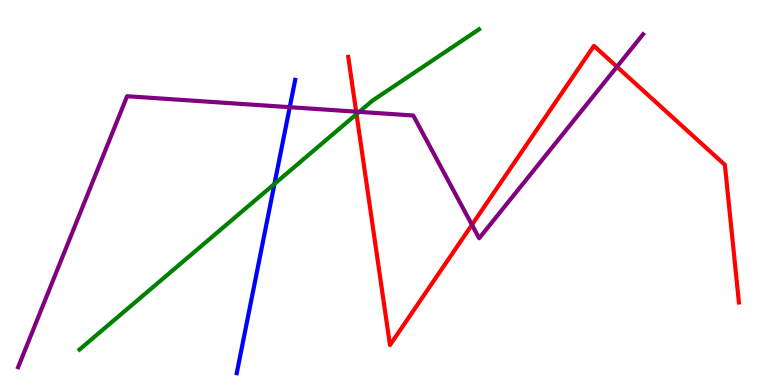[{'lines': ['blue', 'red'], 'intersections': []}, {'lines': ['green', 'red'], 'intersections': [{'x': 4.6, 'y': 7.03}]}, {'lines': ['purple', 'red'], 'intersections': [{'x': 4.6, 'y': 7.1}, {'x': 6.09, 'y': 4.16}, {'x': 7.96, 'y': 8.27}]}, {'lines': ['blue', 'green'], 'intersections': [{'x': 3.54, 'y': 5.22}]}, {'lines': ['blue', 'purple'], 'intersections': [{'x': 3.74, 'y': 7.22}]}, {'lines': ['green', 'purple'], 'intersections': [{'x': 4.64, 'y': 7.09}]}]